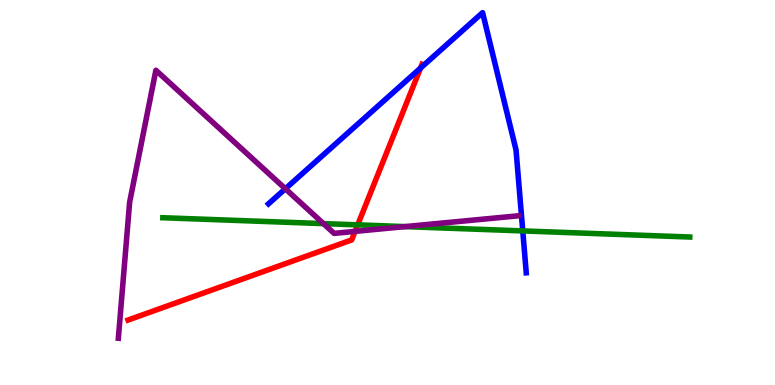[{'lines': ['blue', 'red'], 'intersections': [{'x': 5.43, 'y': 8.23}]}, {'lines': ['green', 'red'], 'intersections': [{'x': 4.62, 'y': 4.16}]}, {'lines': ['purple', 'red'], 'intersections': [{'x': 4.58, 'y': 3.99}]}, {'lines': ['blue', 'green'], 'intersections': [{'x': 6.75, 'y': 4.0}]}, {'lines': ['blue', 'purple'], 'intersections': [{'x': 3.68, 'y': 5.1}]}, {'lines': ['green', 'purple'], 'intersections': [{'x': 4.17, 'y': 4.19}, {'x': 5.23, 'y': 4.11}]}]